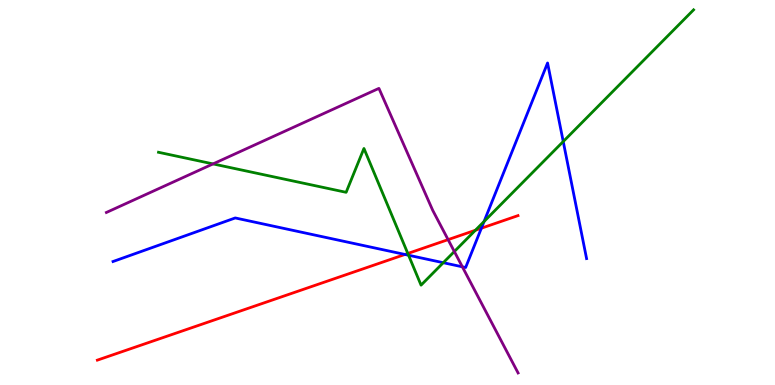[{'lines': ['blue', 'red'], 'intersections': [{'x': 5.23, 'y': 3.39}, {'x': 6.21, 'y': 4.07}]}, {'lines': ['green', 'red'], 'intersections': [{'x': 5.26, 'y': 3.42}, {'x': 6.13, 'y': 4.02}]}, {'lines': ['purple', 'red'], 'intersections': [{'x': 5.78, 'y': 3.78}]}, {'lines': ['blue', 'green'], 'intersections': [{'x': 5.27, 'y': 3.37}, {'x': 5.72, 'y': 3.18}, {'x': 6.25, 'y': 4.25}, {'x': 7.27, 'y': 6.32}]}, {'lines': ['blue', 'purple'], 'intersections': [{'x': 5.97, 'y': 3.07}]}, {'lines': ['green', 'purple'], 'intersections': [{'x': 2.75, 'y': 5.74}, {'x': 5.86, 'y': 3.47}]}]